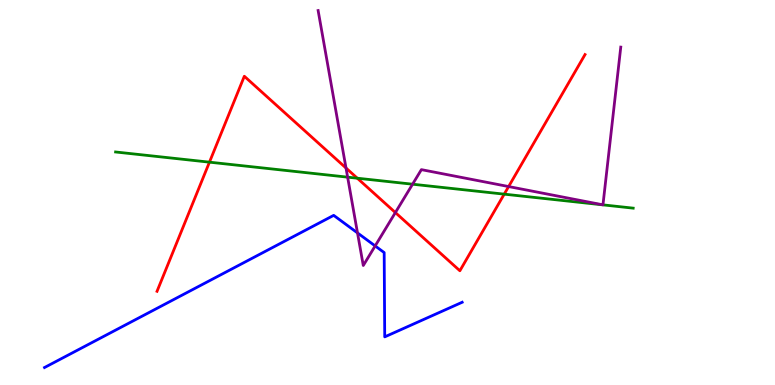[{'lines': ['blue', 'red'], 'intersections': []}, {'lines': ['green', 'red'], 'intersections': [{'x': 2.7, 'y': 5.79}, {'x': 4.61, 'y': 5.37}, {'x': 6.51, 'y': 4.96}]}, {'lines': ['purple', 'red'], 'intersections': [{'x': 4.46, 'y': 5.64}, {'x': 5.1, 'y': 4.48}, {'x': 6.56, 'y': 5.15}]}, {'lines': ['blue', 'green'], 'intersections': []}, {'lines': ['blue', 'purple'], 'intersections': [{'x': 4.61, 'y': 3.95}, {'x': 4.84, 'y': 3.61}]}, {'lines': ['green', 'purple'], 'intersections': [{'x': 4.49, 'y': 5.4}, {'x': 5.32, 'y': 5.22}]}]